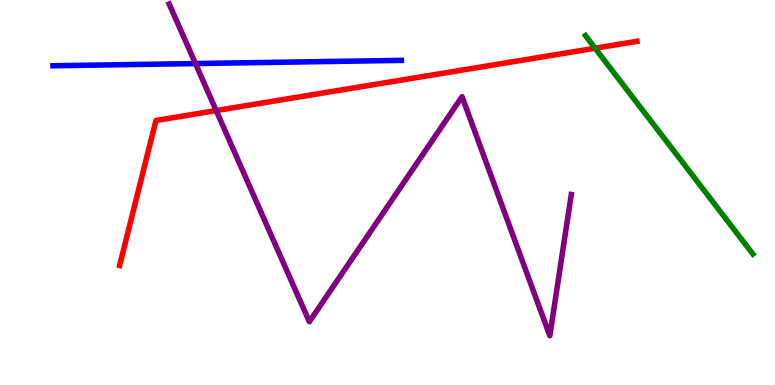[{'lines': ['blue', 'red'], 'intersections': []}, {'lines': ['green', 'red'], 'intersections': [{'x': 7.68, 'y': 8.75}]}, {'lines': ['purple', 'red'], 'intersections': [{'x': 2.79, 'y': 7.13}]}, {'lines': ['blue', 'green'], 'intersections': []}, {'lines': ['blue', 'purple'], 'intersections': [{'x': 2.52, 'y': 8.35}]}, {'lines': ['green', 'purple'], 'intersections': []}]